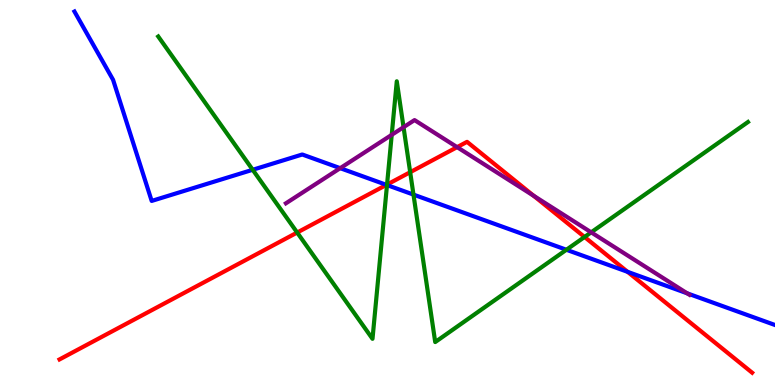[{'lines': ['blue', 'red'], 'intersections': [{'x': 4.99, 'y': 5.2}, {'x': 8.1, 'y': 2.94}]}, {'lines': ['green', 'red'], 'intersections': [{'x': 3.83, 'y': 3.96}, {'x': 4.99, 'y': 5.21}, {'x': 5.29, 'y': 5.53}, {'x': 7.54, 'y': 3.84}]}, {'lines': ['purple', 'red'], 'intersections': [{'x': 5.9, 'y': 6.18}, {'x': 6.89, 'y': 4.92}]}, {'lines': ['blue', 'green'], 'intersections': [{'x': 3.26, 'y': 5.59}, {'x': 4.99, 'y': 5.19}, {'x': 5.34, 'y': 4.95}, {'x': 7.31, 'y': 3.51}]}, {'lines': ['blue', 'purple'], 'intersections': [{'x': 4.39, 'y': 5.63}, {'x': 8.87, 'y': 2.38}]}, {'lines': ['green', 'purple'], 'intersections': [{'x': 5.05, 'y': 6.5}, {'x': 5.21, 'y': 6.7}, {'x': 7.63, 'y': 3.97}]}]